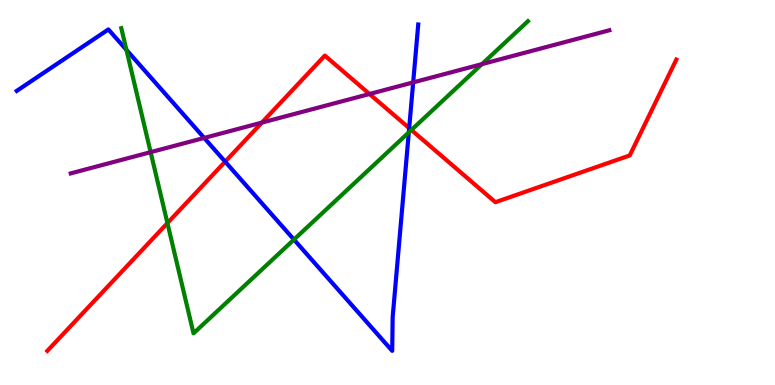[{'lines': ['blue', 'red'], 'intersections': [{'x': 2.91, 'y': 5.8}, {'x': 5.28, 'y': 6.67}]}, {'lines': ['green', 'red'], 'intersections': [{'x': 2.16, 'y': 4.21}, {'x': 5.31, 'y': 6.62}]}, {'lines': ['purple', 'red'], 'intersections': [{'x': 3.38, 'y': 6.82}, {'x': 4.77, 'y': 7.56}]}, {'lines': ['blue', 'green'], 'intersections': [{'x': 1.63, 'y': 8.7}, {'x': 3.79, 'y': 3.78}, {'x': 5.27, 'y': 6.56}]}, {'lines': ['blue', 'purple'], 'intersections': [{'x': 2.63, 'y': 6.42}, {'x': 5.33, 'y': 7.86}]}, {'lines': ['green', 'purple'], 'intersections': [{'x': 1.94, 'y': 6.05}, {'x': 6.22, 'y': 8.33}]}]